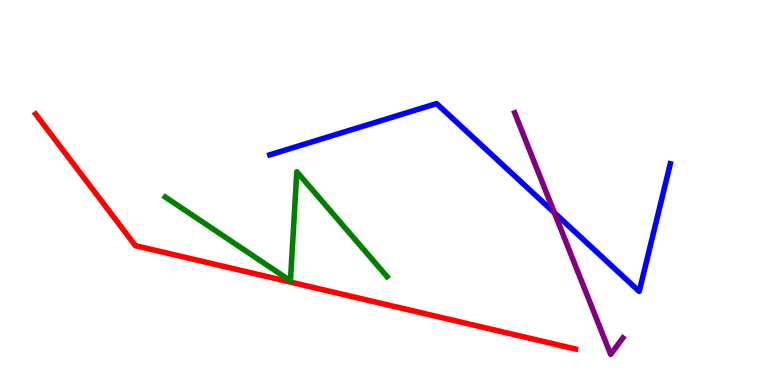[{'lines': ['blue', 'red'], 'intersections': []}, {'lines': ['green', 'red'], 'intersections': []}, {'lines': ['purple', 'red'], 'intersections': []}, {'lines': ['blue', 'green'], 'intersections': []}, {'lines': ['blue', 'purple'], 'intersections': [{'x': 7.15, 'y': 4.47}]}, {'lines': ['green', 'purple'], 'intersections': []}]